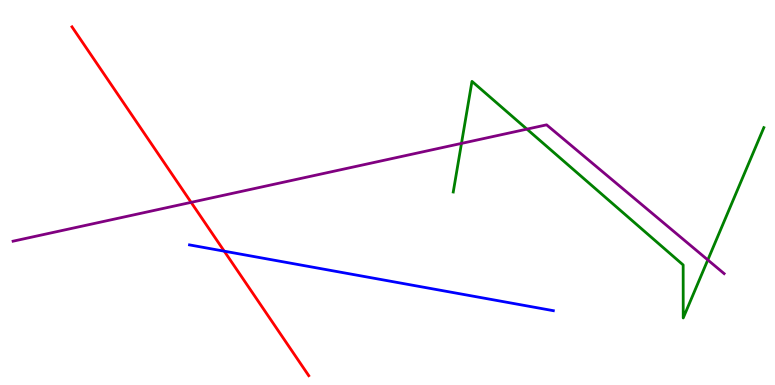[{'lines': ['blue', 'red'], 'intersections': [{'x': 2.89, 'y': 3.48}]}, {'lines': ['green', 'red'], 'intersections': []}, {'lines': ['purple', 'red'], 'intersections': [{'x': 2.47, 'y': 4.74}]}, {'lines': ['blue', 'green'], 'intersections': []}, {'lines': ['blue', 'purple'], 'intersections': []}, {'lines': ['green', 'purple'], 'intersections': [{'x': 5.95, 'y': 6.28}, {'x': 6.8, 'y': 6.65}, {'x': 9.13, 'y': 3.25}]}]